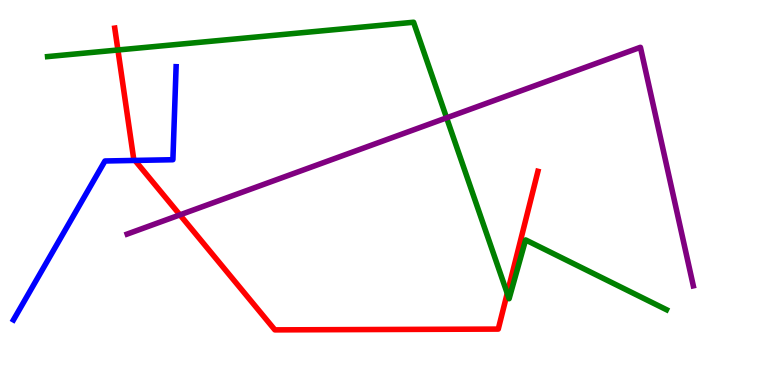[{'lines': ['blue', 'red'], 'intersections': [{'x': 1.74, 'y': 5.83}]}, {'lines': ['green', 'red'], 'intersections': [{'x': 1.52, 'y': 8.7}, {'x': 6.55, 'y': 2.38}]}, {'lines': ['purple', 'red'], 'intersections': [{'x': 2.32, 'y': 4.42}]}, {'lines': ['blue', 'green'], 'intersections': []}, {'lines': ['blue', 'purple'], 'intersections': []}, {'lines': ['green', 'purple'], 'intersections': [{'x': 5.76, 'y': 6.94}]}]